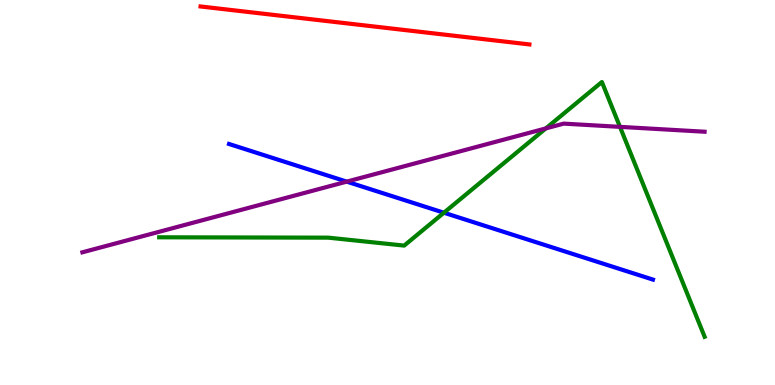[{'lines': ['blue', 'red'], 'intersections': []}, {'lines': ['green', 'red'], 'intersections': []}, {'lines': ['purple', 'red'], 'intersections': []}, {'lines': ['blue', 'green'], 'intersections': [{'x': 5.73, 'y': 4.47}]}, {'lines': ['blue', 'purple'], 'intersections': [{'x': 4.47, 'y': 5.28}]}, {'lines': ['green', 'purple'], 'intersections': [{'x': 7.04, 'y': 6.66}, {'x': 8.0, 'y': 6.7}]}]